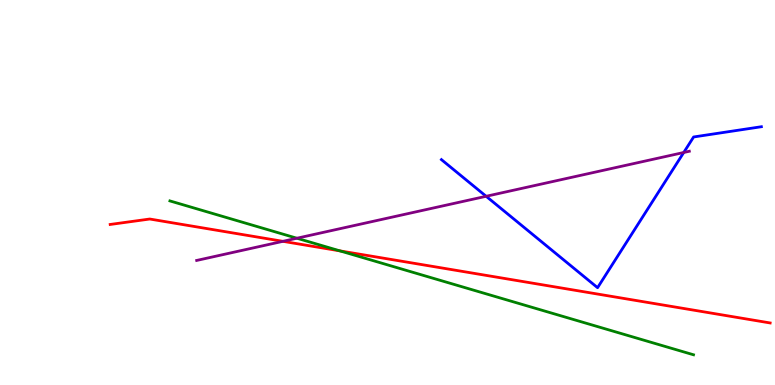[{'lines': ['blue', 'red'], 'intersections': []}, {'lines': ['green', 'red'], 'intersections': [{'x': 4.39, 'y': 3.48}]}, {'lines': ['purple', 'red'], 'intersections': [{'x': 3.65, 'y': 3.73}]}, {'lines': ['blue', 'green'], 'intersections': []}, {'lines': ['blue', 'purple'], 'intersections': [{'x': 6.27, 'y': 4.9}, {'x': 8.82, 'y': 6.04}]}, {'lines': ['green', 'purple'], 'intersections': [{'x': 3.83, 'y': 3.81}]}]